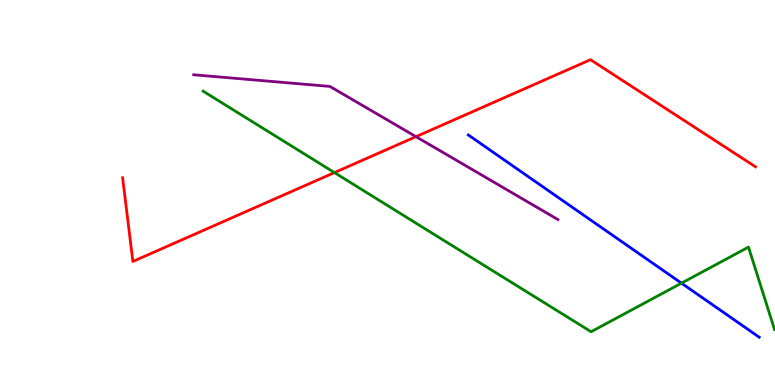[{'lines': ['blue', 'red'], 'intersections': []}, {'lines': ['green', 'red'], 'intersections': [{'x': 4.32, 'y': 5.52}]}, {'lines': ['purple', 'red'], 'intersections': [{'x': 5.37, 'y': 6.45}]}, {'lines': ['blue', 'green'], 'intersections': [{'x': 8.79, 'y': 2.65}]}, {'lines': ['blue', 'purple'], 'intersections': []}, {'lines': ['green', 'purple'], 'intersections': []}]